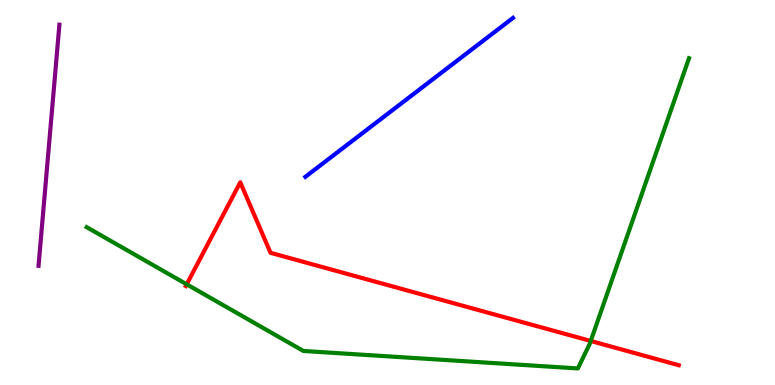[{'lines': ['blue', 'red'], 'intersections': []}, {'lines': ['green', 'red'], 'intersections': [{'x': 2.41, 'y': 2.62}, {'x': 7.62, 'y': 1.14}]}, {'lines': ['purple', 'red'], 'intersections': []}, {'lines': ['blue', 'green'], 'intersections': []}, {'lines': ['blue', 'purple'], 'intersections': []}, {'lines': ['green', 'purple'], 'intersections': []}]